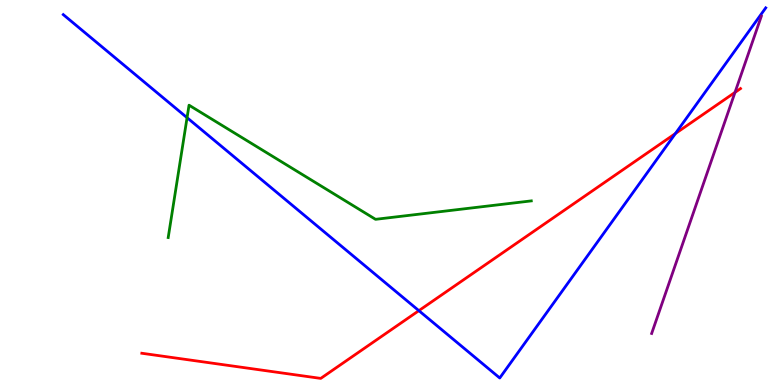[{'lines': ['blue', 'red'], 'intersections': [{'x': 5.4, 'y': 1.93}, {'x': 8.72, 'y': 6.53}]}, {'lines': ['green', 'red'], 'intersections': []}, {'lines': ['purple', 'red'], 'intersections': [{'x': 9.48, 'y': 7.6}]}, {'lines': ['blue', 'green'], 'intersections': [{'x': 2.41, 'y': 6.94}]}, {'lines': ['blue', 'purple'], 'intersections': []}, {'lines': ['green', 'purple'], 'intersections': []}]